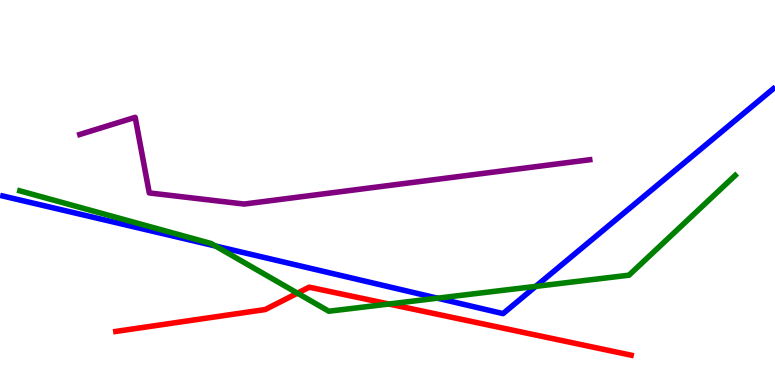[{'lines': ['blue', 'red'], 'intersections': []}, {'lines': ['green', 'red'], 'intersections': [{'x': 3.84, 'y': 2.39}, {'x': 5.02, 'y': 2.1}]}, {'lines': ['purple', 'red'], 'intersections': []}, {'lines': ['blue', 'green'], 'intersections': [{'x': 2.78, 'y': 3.61}, {'x': 5.64, 'y': 2.25}, {'x': 6.91, 'y': 2.56}]}, {'lines': ['blue', 'purple'], 'intersections': []}, {'lines': ['green', 'purple'], 'intersections': []}]